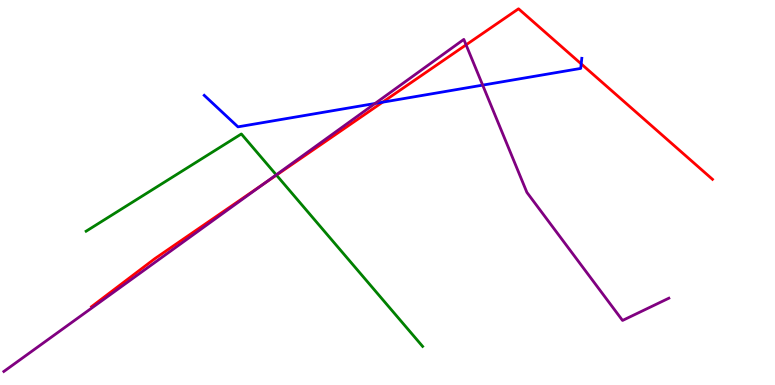[{'lines': ['blue', 'red'], 'intersections': [{'x': 4.94, 'y': 7.35}, {'x': 7.5, 'y': 8.34}]}, {'lines': ['green', 'red'], 'intersections': [{'x': 3.57, 'y': 5.45}]}, {'lines': ['purple', 'red'], 'intersections': [{'x': 3.4, 'y': 5.23}, {'x': 6.01, 'y': 8.84}]}, {'lines': ['blue', 'green'], 'intersections': []}, {'lines': ['blue', 'purple'], 'intersections': [{'x': 4.84, 'y': 7.31}, {'x': 6.23, 'y': 7.79}]}, {'lines': ['green', 'purple'], 'intersections': [{'x': 3.56, 'y': 5.46}]}]